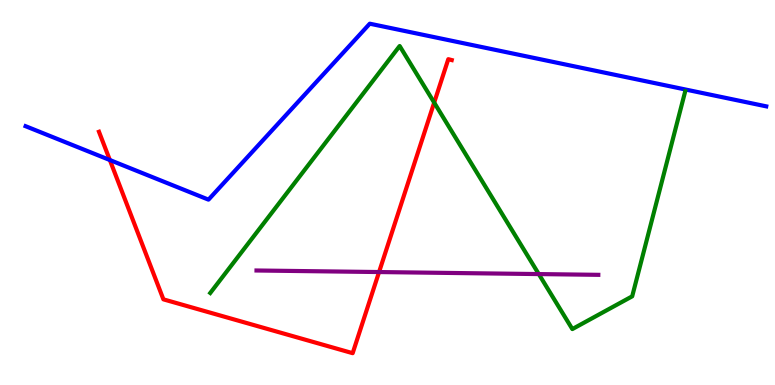[{'lines': ['blue', 'red'], 'intersections': [{'x': 1.42, 'y': 5.84}]}, {'lines': ['green', 'red'], 'intersections': [{'x': 5.6, 'y': 7.34}]}, {'lines': ['purple', 'red'], 'intersections': [{'x': 4.89, 'y': 2.93}]}, {'lines': ['blue', 'green'], 'intersections': []}, {'lines': ['blue', 'purple'], 'intersections': []}, {'lines': ['green', 'purple'], 'intersections': [{'x': 6.95, 'y': 2.88}]}]